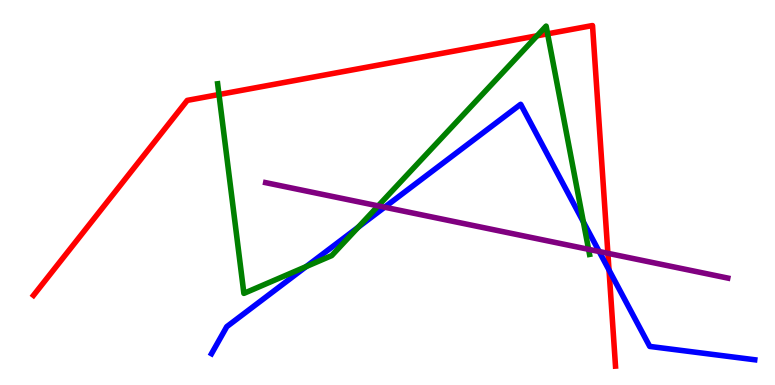[{'lines': ['blue', 'red'], 'intersections': [{'x': 7.86, 'y': 2.99}]}, {'lines': ['green', 'red'], 'intersections': [{'x': 2.83, 'y': 7.54}, {'x': 6.93, 'y': 9.07}, {'x': 7.07, 'y': 9.12}]}, {'lines': ['purple', 'red'], 'intersections': [{'x': 7.84, 'y': 3.42}]}, {'lines': ['blue', 'green'], 'intersections': [{'x': 3.95, 'y': 3.08}, {'x': 4.62, 'y': 4.1}, {'x': 7.53, 'y': 4.24}]}, {'lines': ['blue', 'purple'], 'intersections': [{'x': 4.96, 'y': 4.62}, {'x': 7.73, 'y': 3.47}]}, {'lines': ['green', 'purple'], 'intersections': [{'x': 4.88, 'y': 4.65}, {'x': 7.59, 'y': 3.52}]}]